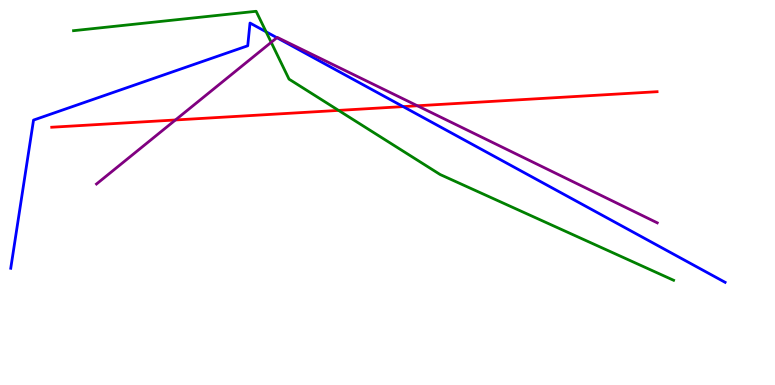[{'lines': ['blue', 'red'], 'intersections': [{'x': 5.2, 'y': 7.23}]}, {'lines': ['green', 'red'], 'intersections': [{'x': 4.37, 'y': 7.13}]}, {'lines': ['purple', 'red'], 'intersections': [{'x': 2.26, 'y': 6.88}, {'x': 5.39, 'y': 7.25}]}, {'lines': ['blue', 'green'], 'intersections': [{'x': 3.43, 'y': 9.17}]}, {'lines': ['blue', 'purple'], 'intersections': [{'x': 3.57, 'y': 9.02}]}, {'lines': ['green', 'purple'], 'intersections': [{'x': 3.5, 'y': 8.9}]}]